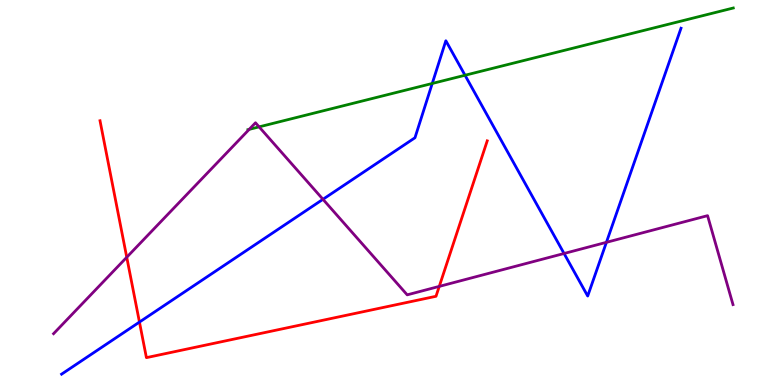[{'lines': ['blue', 'red'], 'intersections': [{'x': 1.8, 'y': 1.63}]}, {'lines': ['green', 'red'], 'intersections': []}, {'lines': ['purple', 'red'], 'intersections': [{'x': 1.64, 'y': 3.32}, {'x': 5.67, 'y': 2.56}]}, {'lines': ['blue', 'green'], 'intersections': [{'x': 5.58, 'y': 7.83}, {'x': 6.0, 'y': 8.05}]}, {'lines': ['blue', 'purple'], 'intersections': [{'x': 4.17, 'y': 4.82}, {'x': 7.28, 'y': 3.42}, {'x': 7.82, 'y': 3.71}]}, {'lines': ['green', 'purple'], 'intersections': [{'x': 3.22, 'y': 6.64}, {'x': 3.34, 'y': 6.7}]}]